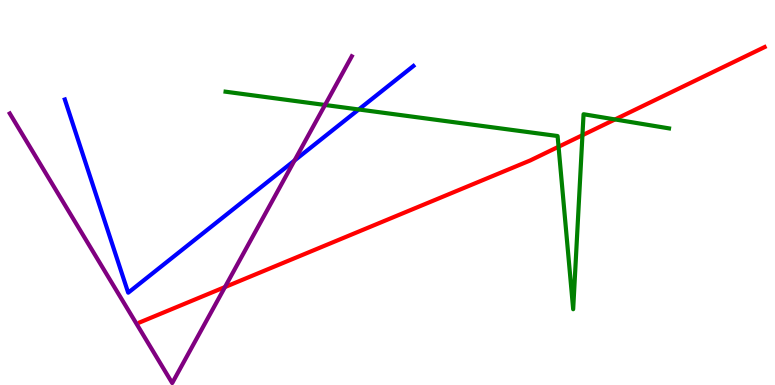[{'lines': ['blue', 'red'], 'intersections': []}, {'lines': ['green', 'red'], 'intersections': [{'x': 7.21, 'y': 6.19}, {'x': 7.52, 'y': 6.49}, {'x': 7.94, 'y': 6.9}]}, {'lines': ['purple', 'red'], 'intersections': [{'x': 2.9, 'y': 2.54}]}, {'lines': ['blue', 'green'], 'intersections': [{'x': 4.63, 'y': 7.16}]}, {'lines': ['blue', 'purple'], 'intersections': [{'x': 3.8, 'y': 5.83}]}, {'lines': ['green', 'purple'], 'intersections': [{'x': 4.19, 'y': 7.27}]}]